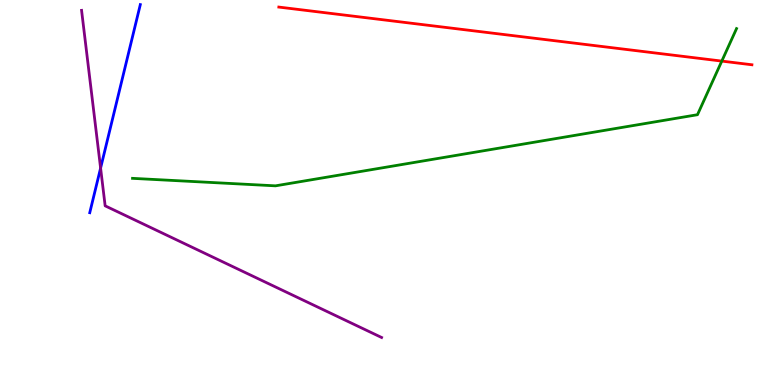[{'lines': ['blue', 'red'], 'intersections': []}, {'lines': ['green', 'red'], 'intersections': [{'x': 9.31, 'y': 8.41}]}, {'lines': ['purple', 'red'], 'intersections': []}, {'lines': ['blue', 'green'], 'intersections': []}, {'lines': ['blue', 'purple'], 'intersections': [{'x': 1.3, 'y': 5.63}]}, {'lines': ['green', 'purple'], 'intersections': []}]